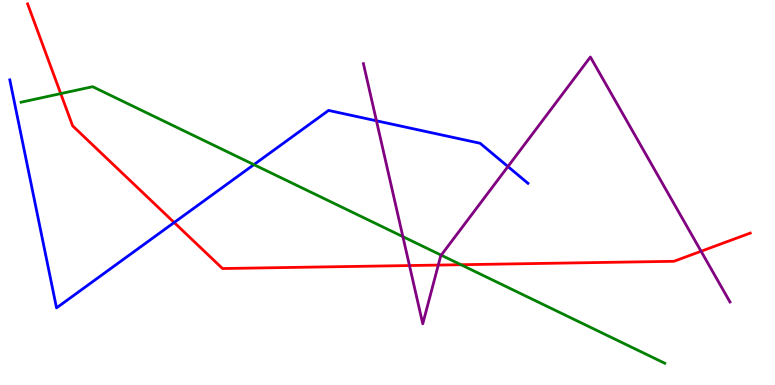[{'lines': ['blue', 'red'], 'intersections': [{'x': 2.25, 'y': 4.22}]}, {'lines': ['green', 'red'], 'intersections': [{'x': 0.784, 'y': 7.57}, {'x': 5.95, 'y': 3.12}]}, {'lines': ['purple', 'red'], 'intersections': [{'x': 5.28, 'y': 3.1}, {'x': 5.66, 'y': 3.11}, {'x': 9.05, 'y': 3.47}]}, {'lines': ['blue', 'green'], 'intersections': [{'x': 3.28, 'y': 5.72}]}, {'lines': ['blue', 'purple'], 'intersections': [{'x': 4.86, 'y': 6.86}, {'x': 6.55, 'y': 5.67}]}, {'lines': ['green', 'purple'], 'intersections': [{'x': 5.2, 'y': 3.85}, {'x': 5.69, 'y': 3.37}]}]